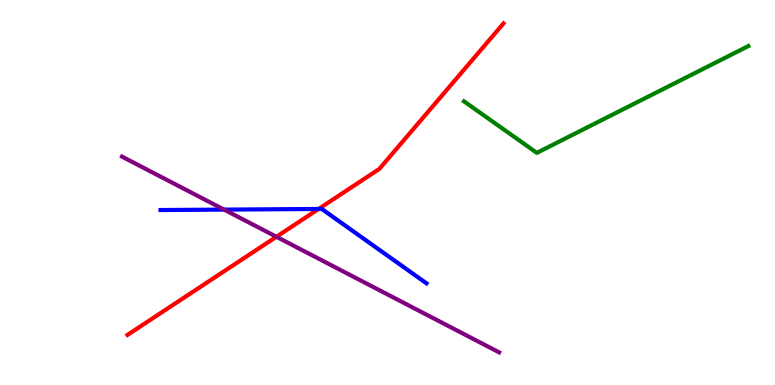[{'lines': ['blue', 'red'], 'intersections': [{'x': 4.11, 'y': 4.57}]}, {'lines': ['green', 'red'], 'intersections': []}, {'lines': ['purple', 'red'], 'intersections': [{'x': 3.57, 'y': 3.85}]}, {'lines': ['blue', 'green'], 'intersections': []}, {'lines': ['blue', 'purple'], 'intersections': [{'x': 2.89, 'y': 4.56}]}, {'lines': ['green', 'purple'], 'intersections': []}]